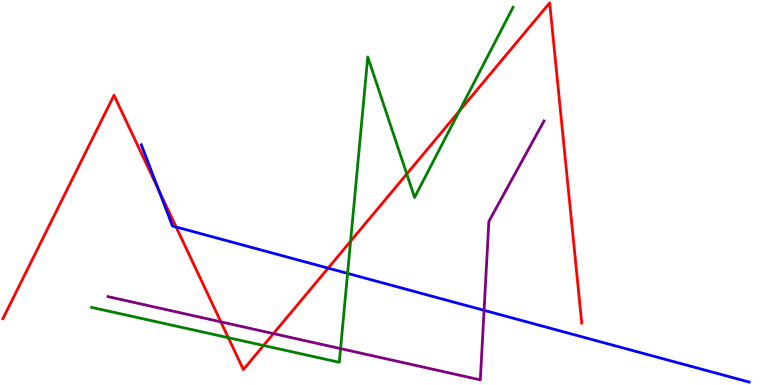[{'lines': ['blue', 'red'], 'intersections': [{'x': 2.05, 'y': 5.07}, {'x': 2.27, 'y': 4.1}, {'x': 4.23, 'y': 3.04}]}, {'lines': ['green', 'red'], 'intersections': [{'x': 2.95, 'y': 1.23}, {'x': 3.4, 'y': 1.03}, {'x': 4.52, 'y': 3.73}, {'x': 5.25, 'y': 5.48}, {'x': 5.93, 'y': 7.11}]}, {'lines': ['purple', 'red'], 'intersections': [{'x': 2.85, 'y': 1.64}, {'x': 3.53, 'y': 1.33}]}, {'lines': ['blue', 'green'], 'intersections': [{'x': 4.48, 'y': 2.9}]}, {'lines': ['blue', 'purple'], 'intersections': [{'x': 6.25, 'y': 1.94}]}, {'lines': ['green', 'purple'], 'intersections': [{'x': 4.39, 'y': 0.945}]}]